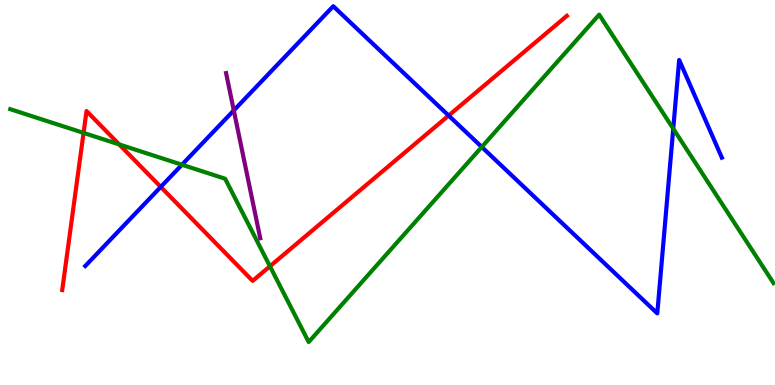[{'lines': ['blue', 'red'], 'intersections': [{'x': 2.07, 'y': 5.14}, {'x': 5.79, 'y': 7.0}]}, {'lines': ['green', 'red'], 'intersections': [{'x': 1.08, 'y': 6.55}, {'x': 1.54, 'y': 6.25}, {'x': 3.48, 'y': 3.08}]}, {'lines': ['purple', 'red'], 'intersections': []}, {'lines': ['blue', 'green'], 'intersections': [{'x': 2.35, 'y': 5.72}, {'x': 6.22, 'y': 6.18}, {'x': 8.69, 'y': 6.66}]}, {'lines': ['blue', 'purple'], 'intersections': [{'x': 3.02, 'y': 7.13}]}, {'lines': ['green', 'purple'], 'intersections': []}]